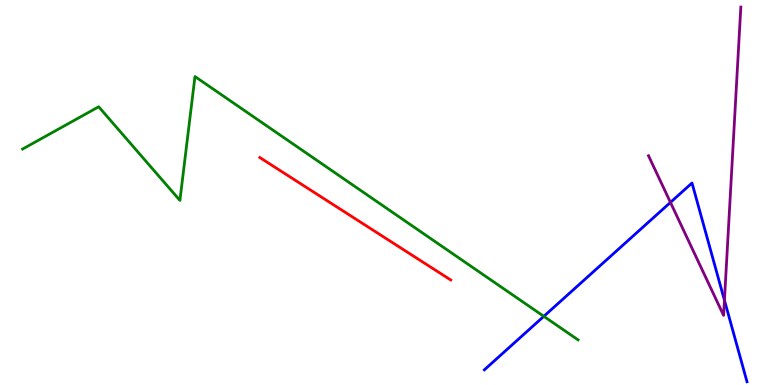[{'lines': ['blue', 'red'], 'intersections': []}, {'lines': ['green', 'red'], 'intersections': []}, {'lines': ['purple', 'red'], 'intersections': []}, {'lines': ['blue', 'green'], 'intersections': [{'x': 7.02, 'y': 1.78}]}, {'lines': ['blue', 'purple'], 'intersections': [{'x': 8.65, 'y': 4.74}, {'x': 9.35, 'y': 2.2}]}, {'lines': ['green', 'purple'], 'intersections': []}]